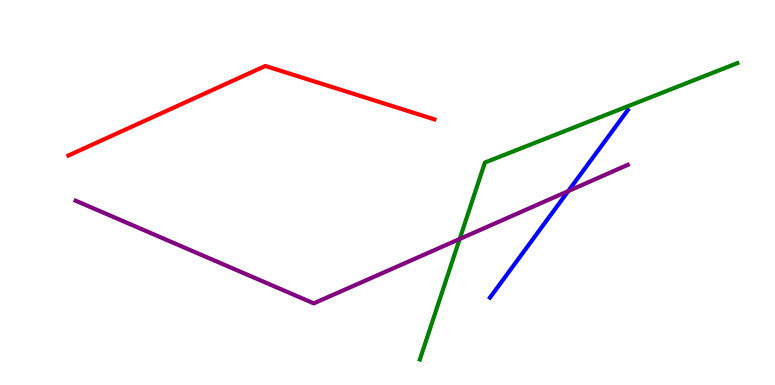[{'lines': ['blue', 'red'], 'intersections': []}, {'lines': ['green', 'red'], 'intersections': []}, {'lines': ['purple', 'red'], 'intersections': []}, {'lines': ['blue', 'green'], 'intersections': []}, {'lines': ['blue', 'purple'], 'intersections': [{'x': 7.33, 'y': 5.04}]}, {'lines': ['green', 'purple'], 'intersections': [{'x': 5.93, 'y': 3.79}]}]